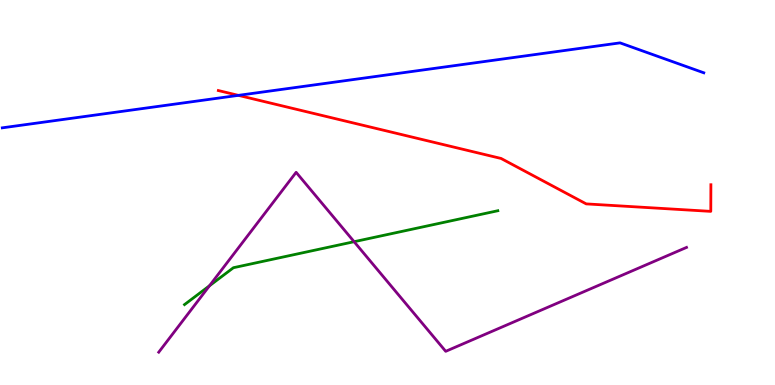[{'lines': ['blue', 'red'], 'intersections': [{'x': 3.08, 'y': 7.52}]}, {'lines': ['green', 'red'], 'intersections': []}, {'lines': ['purple', 'red'], 'intersections': []}, {'lines': ['blue', 'green'], 'intersections': []}, {'lines': ['blue', 'purple'], 'intersections': []}, {'lines': ['green', 'purple'], 'intersections': [{'x': 2.7, 'y': 2.58}, {'x': 4.57, 'y': 3.72}]}]